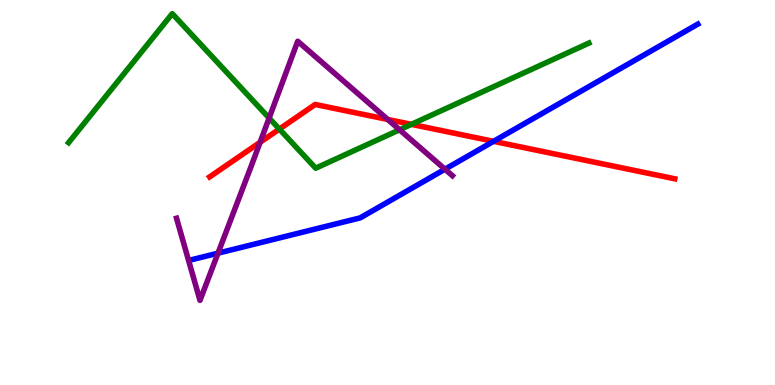[{'lines': ['blue', 'red'], 'intersections': [{'x': 6.37, 'y': 6.33}]}, {'lines': ['green', 'red'], 'intersections': [{'x': 3.6, 'y': 6.65}, {'x': 5.31, 'y': 6.77}]}, {'lines': ['purple', 'red'], 'intersections': [{'x': 3.36, 'y': 6.3}, {'x': 5.0, 'y': 6.9}]}, {'lines': ['blue', 'green'], 'intersections': []}, {'lines': ['blue', 'purple'], 'intersections': [{'x': 2.81, 'y': 3.42}, {'x': 5.74, 'y': 5.6}]}, {'lines': ['green', 'purple'], 'intersections': [{'x': 3.47, 'y': 6.93}, {'x': 5.16, 'y': 6.63}]}]